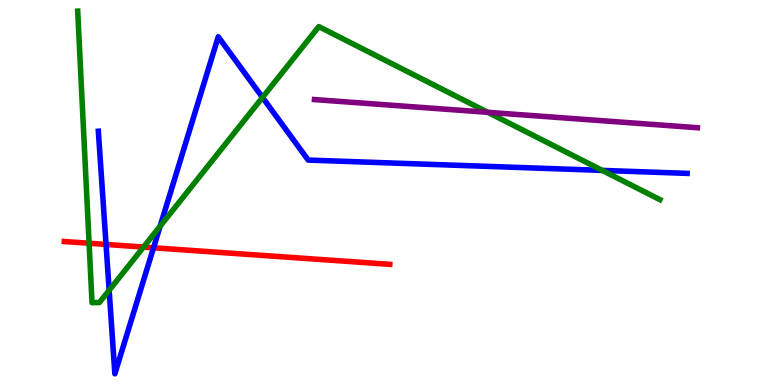[{'lines': ['blue', 'red'], 'intersections': [{'x': 1.37, 'y': 3.65}, {'x': 1.98, 'y': 3.56}]}, {'lines': ['green', 'red'], 'intersections': [{'x': 1.15, 'y': 3.68}, {'x': 1.85, 'y': 3.58}]}, {'lines': ['purple', 'red'], 'intersections': []}, {'lines': ['blue', 'green'], 'intersections': [{'x': 1.41, 'y': 2.46}, {'x': 2.07, 'y': 4.13}, {'x': 3.39, 'y': 7.47}, {'x': 7.77, 'y': 5.57}]}, {'lines': ['blue', 'purple'], 'intersections': []}, {'lines': ['green', 'purple'], 'intersections': [{'x': 6.29, 'y': 7.08}]}]